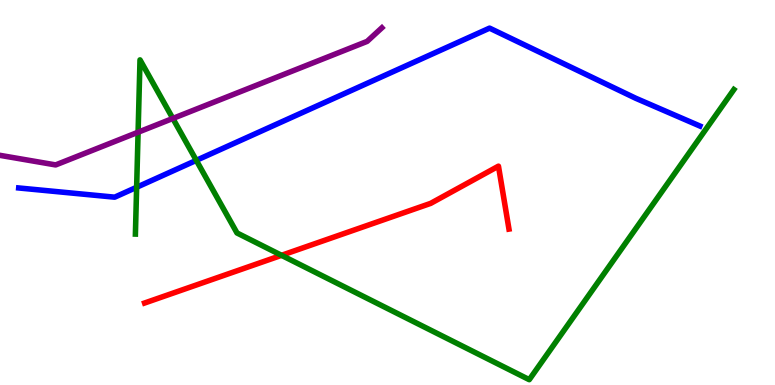[{'lines': ['blue', 'red'], 'intersections': []}, {'lines': ['green', 'red'], 'intersections': [{'x': 3.63, 'y': 3.37}]}, {'lines': ['purple', 'red'], 'intersections': []}, {'lines': ['blue', 'green'], 'intersections': [{'x': 1.76, 'y': 5.14}, {'x': 2.53, 'y': 5.83}]}, {'lines': ['blue', 'purple'], 'intersections': []}, {'lines': ['green', 'purple'], 'intersections': [{'x': 1.78, 'y': 6.57}, {'x': 2.23, 'y': 6.92}]}]